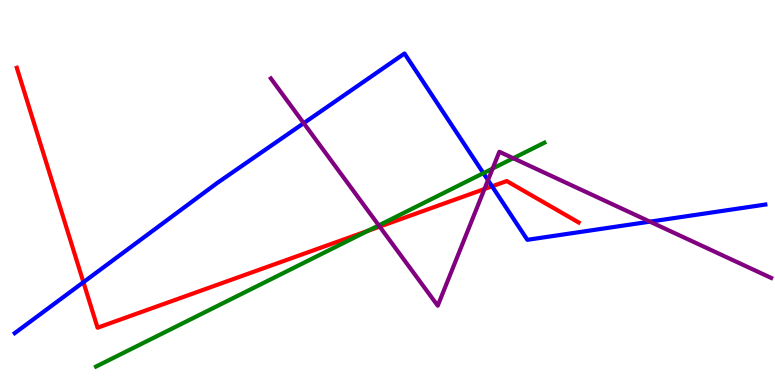[{'lines': ['blue', 'red'], 'intersections': [{'x': 1.08, 'y': 2.67}, {'x': 6.35, 'y': 5.16}]}, {'lines': ['green', 'red'], 'intersections': [{'x': 4.75, 'y': 4.0}]}, {'lines': ['purple', 'red'], 'intersections': [{'x': 4.9, 'y': 4.11}, {'x': 6.25, 'y': 5.09}]}, {'lines': ['blue', 'green'], 'intersections': [{'x': 6.24, 'y': 5.5}]}, {'lines': ['blue', 'purple'], 'intersections': [{'x': 3.92, 'y': 6.8}, {'x': 6.3, 'y': 5.32}, {'x': 8.39, 'y': 4.24}]}, {'lines': ['green', 'purple'], 'intersections': [{'x': 4.89, 'y': 4.15}, {'x': 6.36, 'y': 5.62}, {'x': 6.62, 'y': 5.89}]}]